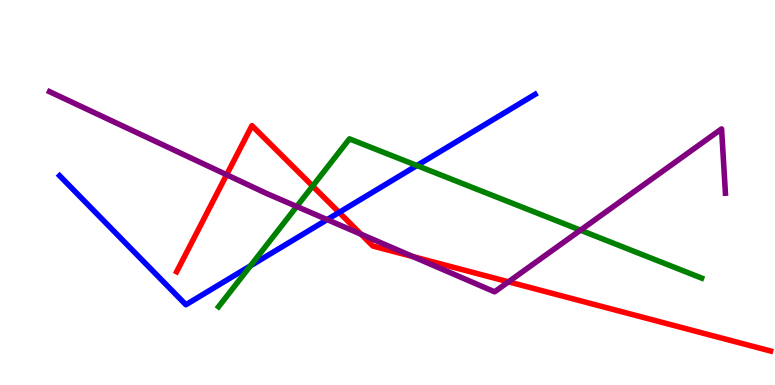[{'lines': ['blue', 'red'], 'intersections': [{'x': 4.38, 'y': 4.48}]}, {'lines': ['green', 'red'], 'intersections': [{'x': 4.03, 'y': 5.17}]}, {'lines': ['purple', 'red'], 'intersections': [{'x': 2.92, 'y': 5.46}, {'x': 4.66, 'y': 3.92}, {'x': 5.33, 'y': 3.33}, {'x': 6.56, 'y': 2.68}]}, {'lines': ['blue', 'green'], 'intersections': [{'x': 3.23, 'y': 3.1}, {'x': 5.38, 'y': 5.7}]}, {'lines': ['blue', 'purple'], 'intersections': [{'x': 4.22, 'y': 4.3}]}, {'lines': ['green', 'purple'], 'intersections': [{'x': 3.83, 'y': 4.64}, {'x': 7.49, 'y': 4.02}]}]